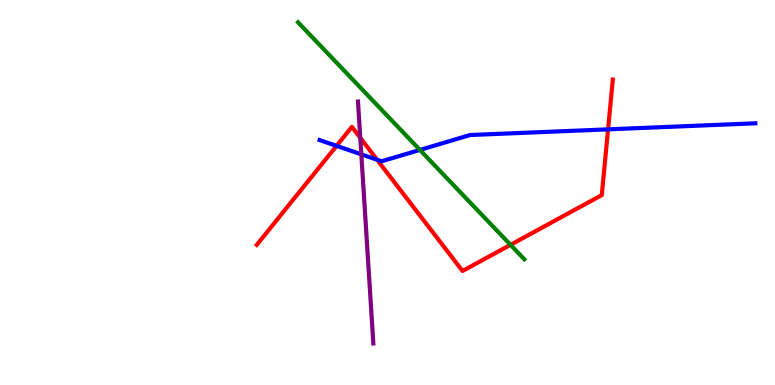[{'lines': ['blue', 'red'], 'intersections': [{'x': 4.34, 'y': 6.21}, {'x': 4.87, 'y': 5.85}, {'x': 7.85, 'y': 6.64}]}, {'lines': ['green', 'red'], 'intersections': [{'x': 6.59, 'y': 3.64}]}, {'lines': ['purple', 'red'], 'intersections': [{'x': 4.65, 'y': 6.42}]}, {'lines': ['blue', 'green'], 'intersections': [{'x': 5.42, 'y': 6.11}]}, {'lines': ['blue', 'purple'], 'intersections': [{'x': 4.66, 'y': 5.99}]}, {'lines': ['green', 'purple'], 'intersections': []}]